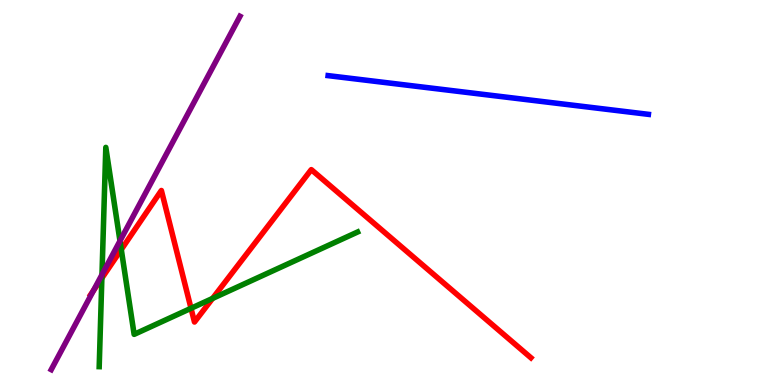[{'lines': ['blue', 'red'], 'intersections': []}, {'lines': ['green', 'red'], 'intersections': [{'x': 1.31, 'y': 2.77}, {'x': 1.56, 'y': 3.52}, {'x': 2.46, 'y': 1.99}, {'x': 2.74, 'y': 2.25}]}, {'lines': ['purple', 'red'], 'intersections': [{'x': 1.21, 'y': 2.45}]}, {'lines': ['blue', 'green'], 'intersections': []}, {'lines': ['blue', 'purple'], 'intersections': []}, {'lines': ['green', 'purple'], 'intersections': [{'x': 1.32, 'y': 2.87}, {'x': 1.55, 'y': 3.74}]}]